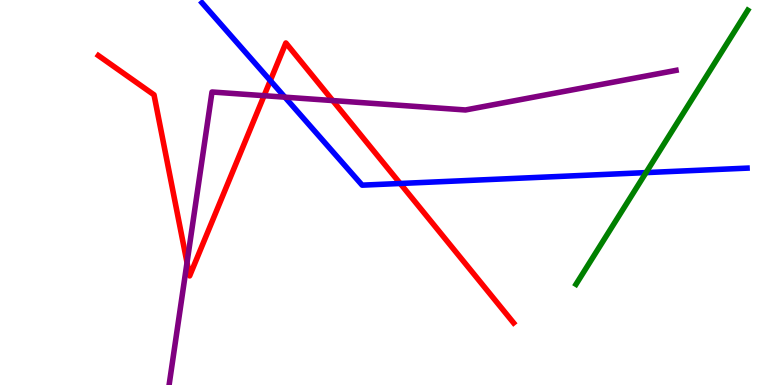[{'lines': ['blue', 'red'], 'intersections': [{'x': 3.49, 'y': 7.91}, {'x': 5.16, 'y': 5.23}]}, {'lines': ['green', 'red'], 'intersections': []}, {'lines': ['purple', 'red'], 'intersections': [{'x': 2.41, 'y': 3.18}, {'x': 3.41, 'y': 7.51}, {'x': 4.29, 'y': 7.39}]}, {'lines': ['blue', 'green'], 'intersections': [{'x': 8.34, 'y': 5.52}]}, {'lines': ['blue', 'purple'], 'intersections': [{'x': 3.68, 'y': 7.48}]}, {'lines': ['green', 'purple'], 'intersections': []}]